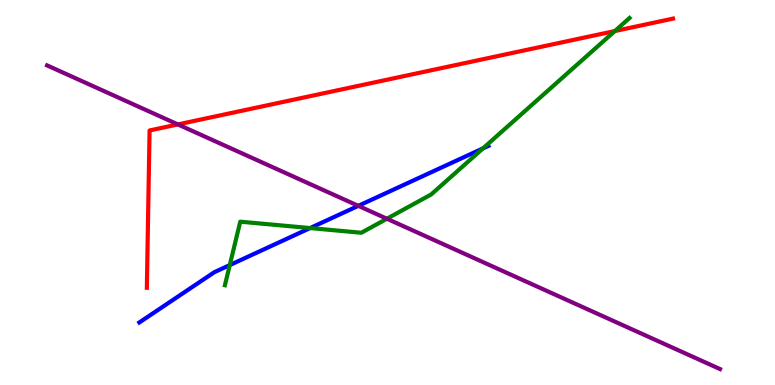[{'lines': ['blue', 'red'], 'intersections': []}, {'lines': ['green', 'red'], 'intersections': [{'x': 7.93, 'y': 9.19}]}, {'lines': ['purple', 'red'], 'intersections': [{'x': 2.3, 'y': 6.77}]}, {'lines': ['blue', 'green'], 'intersections': [{'x': 2.96, 'y': 3.11}, {'x': 4.0, 'y': 4.08}, {'x': 6.23, 'y': 6.15}]}, {'lines': ['blue', 'purple'], 'intersections': [{'x': 4.62, 'y': 4.65}]}, {'lines': ['green', 'purple'], 'intersections': [{'x': 4.99, 'y': 4.32}]}]